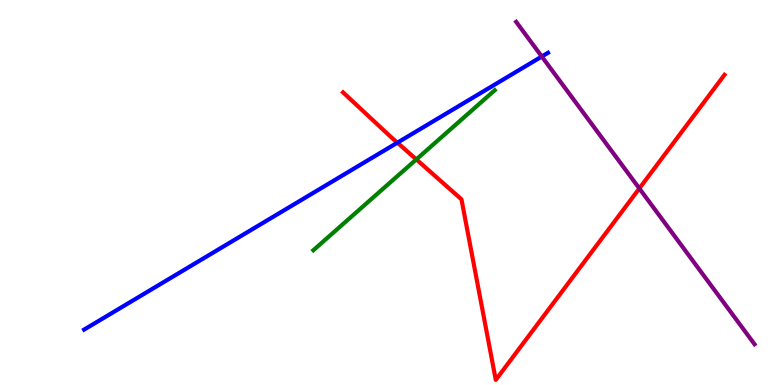[{'lines': ['blue', 'red'], 'intersections': [{'x': 5.13, 'y': 6.29}]}, {'lines': ['green', 'red'], 'intersections': [{'x': 5.37, 'y': 5.86}]}, {'lines': ['purple', 'red'], 'intersections': [{'x': 8.25, 'y': 5.11}]}, {'lines': ['blue', 'green'], 'intersections': []}, {'lines': ['blue', 'purple'], 'intersections': [{'x': 6.99, 'y': 8.53}]}, {'lines': ['green', 'purple'], 'intersections': []}]